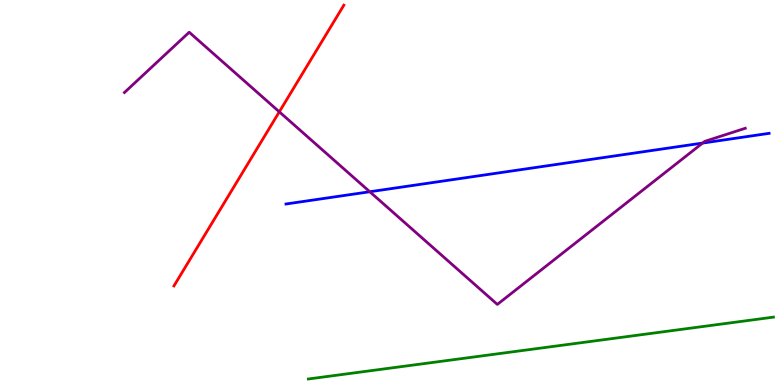[{'lines': ['blue', 'red'], 'intersections': []}, {'lines': ['green', 'red'], 'intersections': []}, {'lines': ['purple', 'red'], 'intersections': [{'x': 3.6, 'y': 7.1}]}, {'lines': ['blue', 'green'], 'intersections': []}, {'lines': ['blue', 'purple'], 'intersections': [{'x': 4.77, 'y': 5.02}, {'x': 9.07, 'y': 6.28}]}, {'lines': ['green', 'purple'], 'intersections': []}]